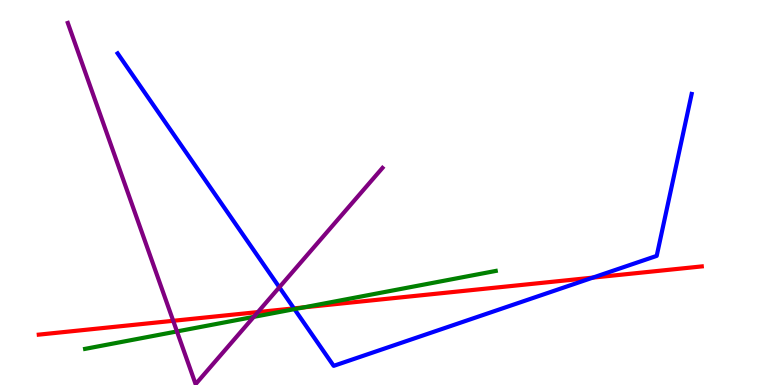[{'lines': ['blue', 'red'], 'intersections': [{'x': 3.79, 'y': 1.99}, {'x': 7.65, 'y': 2.79}]}, {'lines': ['green', 'red'], 'intersections': [{'x': 3.92, 'y': 2.02}]}, {'lines': ['purple', 'red'], 'intersections': [{'x': 2.23, 'y': 1.67}, {'x': 3.33, 'y': 1.89}]}, {'lines': ['blue', 'green'], 'intersections': [{'x': 3.8, 'y': 1.97}]}, {'lines': ['blue', 'purple'], 'intersections': [{'x': 3.6, 'y': 2.54}]}, {'lines': ['green', 'purple'], 'intersections': [{'x': 2.28, 'y': 1.39}, {'x': 3.27, 'y': 1.77}]}]